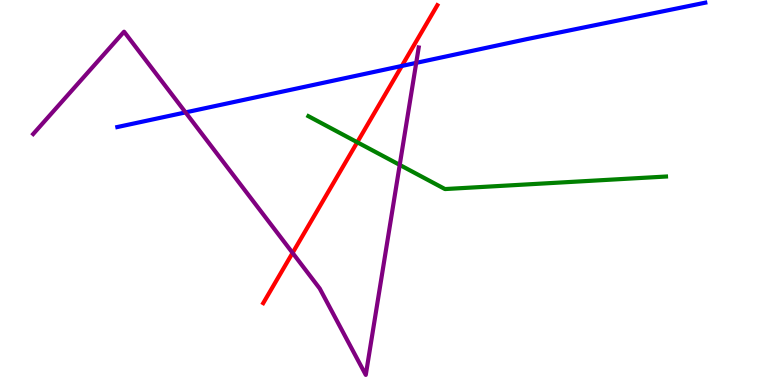[{'lines': ['blue', 'red'], 'intersections': [{'x': 5.18, 'y': 8.29}]}, {'lines': ['green', 'red'], 'intersections': [{'x': 4.61, 'y': 6.31}]}, {'lines': ['purple', 'red'], 'intersections': [{'x': 3.78, 'y': 3.43}]}, {'lines': ['blue', 'green'], 'intersections': []}, {'lines': ['blue', 'purple'], 'intersections': [{'x': 2.39, 'y': 7.08}, {'x': 5.37, 'y': 8.37}]}, {'lines': ['green', 'purple'], 'intersections': [{'x': 5.16, 'y': 5.72}]}]